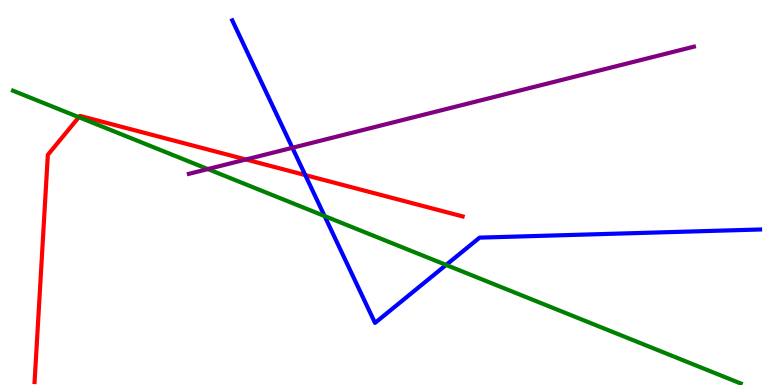[{'lines': ['blue', 'red'], 'intersections': [{'x': 3.94, 'y': 5.45}]}, {'lines': ['green', 'red'], 'intersections': [{'x': 1.02, 'y': 6.96}]}, {'lines': ['purple', 'red'], 'intersections': [{'x': 3.17, 'y': 5.86}]}, {'lines': ['blue', 'green'], 'intersections': [{'x': 4.19, 'y': 4.39}, {'x': 5.76, 'y': 3.12}]}, {'lines': ['blue', 'purple'], 'intersections': [{'x': 3.77, 'y': 6.16}]}, {'lines': ['green', 'purple'], 'intersections': [{'x': 2.68, 'y': 5.61}]}]